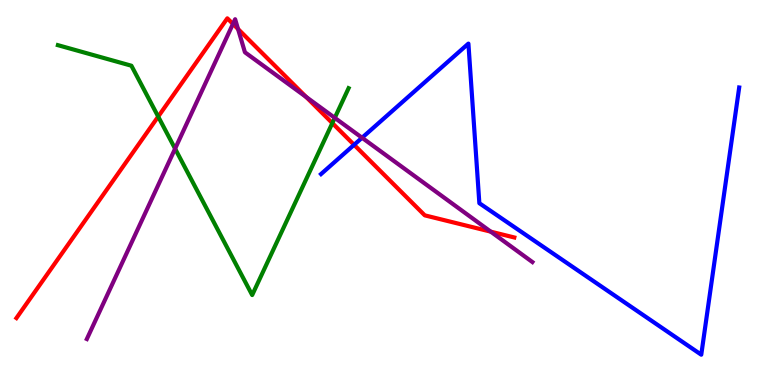[{'lines': ['blue', 'red'], 'intersections': [{'x': 4.57, 'y': 6.24}]}, {'lines': ['green', 'red'], 'intersections': [{'x': 2.04, 'y': 6.97}, {'x': 4.29, 'y': 6.8}]}, {'lines': ['purple', 'red'], 'intersections': [{'x': 3.01, 'y': 9.38}, {'x': 3.07, 'y': 9.25}, {'x': 3.95, 'y': 7.48}, {'x': 6.33, 'y': 3.98}]}, {'lines': ['blue', 'green'], 'intersections': []}, {'lines': ['blue', 'purple'], 'intersections': [{'x': 4.67, 'y': 6.42}]}, {'lines': ['green', 'purple'], 'intersections': [{'x': 2.26, 'y': 6.14}, {'x': 4.32, 'y': 6.94}]}]